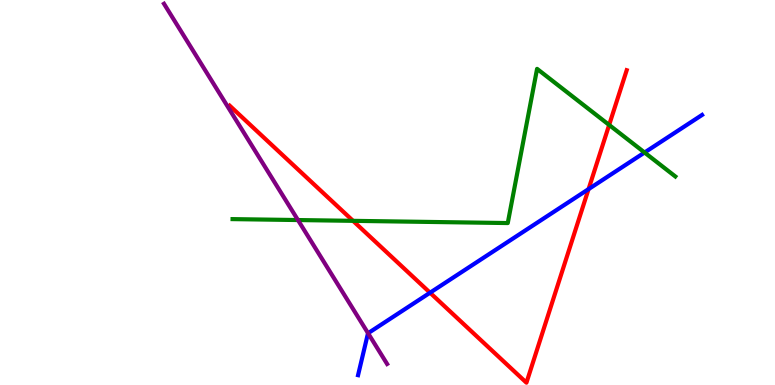[{'lines': ['blue', 'red'], 'intersections': [{'x': 5.55, 'y': 2.4}, {'x': 7.59, 'y': 5.09}]}, {'lines': ['green', 'red'], 'intersections': [{'x': 4.56, 'y': 4.26}, {'x': 7.86, 'y': 6.75}]}, {'lines': ['purple', 'red'], 'intersections': []}, {'lines': ['blue', 'green'], 'intersections': [{'x': 8.32, 'y': 6.04}]}, {'lines': ['blue', 'purple'], 'intersections': [{'x': 4.75, 'y': 1.34}]}, {'lines': ['green', 'purple'], 'intersections': [{'x': 3.84, 'y': 4.28}]}]